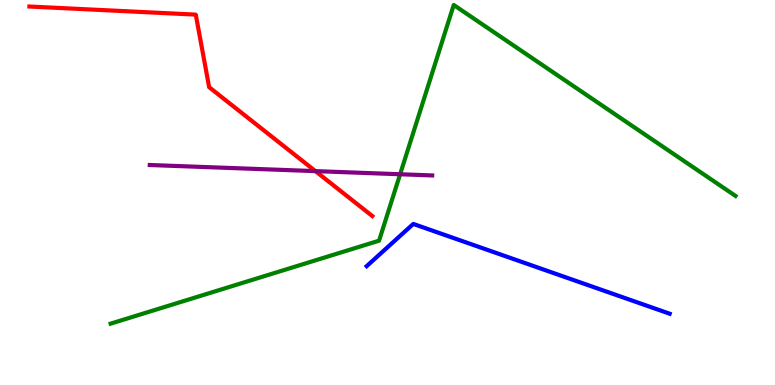[{'lines': ['blue', 'red'], 'intersections': []}, {'lines': ['green', 'red'], 'intersections': []}, {'lines': ['purple', 'red'], 'intersections': [{'x': 4.07, 'y': 5.56}]}, {'lines': ['blue', 'green'], 'intersections': []}, {'lines': ['blue', 'purple'], 'intersections': []}, {'lines': ['green', 'purple'], 'intersections': [{'x': 5.16, 'y': 5.47}]}]